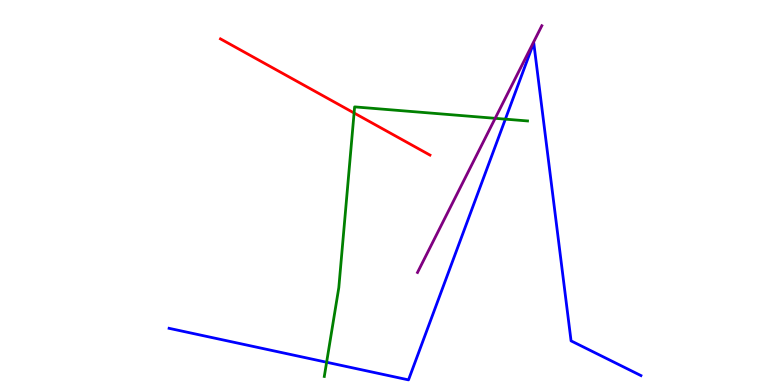[{'lines': ['blue', 'red'], 'intersections': []}, {'lines': ['green', 'red'], 'intersections': [{'x': 4.57, 'y': 7.07}]}, {'lines': ['purple', 'red'], 'intersections': []}, {'lines': ['blue', 'green'], 'intersections': [{'x': 4.21, 'y': 0.591}, {'x': 6.52, 'y': 6.91}]}, {'lines': ['blue', 'purple'], 'intersections': []}, {'lines': ['green', 'purple'], 'intersections': [{'x': 6.39, 'y': 6.93}]}]